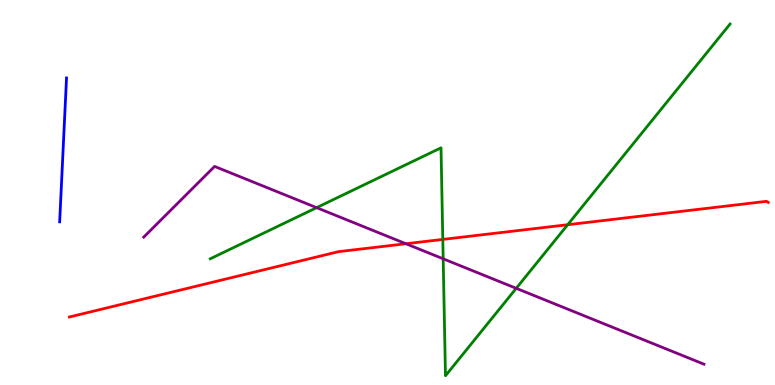[{'lines': ['blue', 'red'], 'intersections': []}, {'lines': ['green', 'red'], 'intersections': [{'x': 5.71, 'y': 3.78}, {'x': 7.32, 'y': 4.16}]}, {'lines': ['purple', 'red'], 'intersections': [{'x': 5.24, 'y': 3.67}]}, {'lines': ['blue', 'green'], 'intersections': []}, {'lines': ['blue', 'purple'], 'intersections': []}, {'lines': ['green', 'purple'], 'intersections': [{'x': 4.09, 'y': 4.61}, {'x': 5.72, 'y': 3.28}, {'x': 6.66, 'y': 2.51}]}]